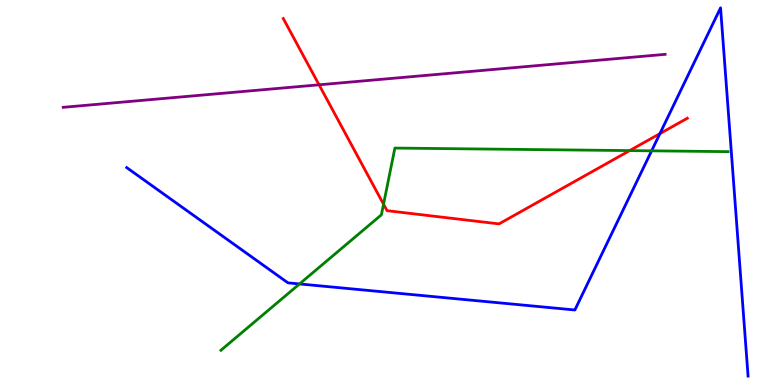[{'lines': ['blue', 'red'], 'intersections': [{'x': 8.51, 'y': 6.53}]}, {'lines': ['green', 'red'], 'intersections': [{'x': 4.95, 'y': 4.7}, {'x': 8.12, 'y': 6.09}]}, {'lines': ['purple', 'red'], 'intersections': [{'x': 4.12, 'y': 7.8}]}, {'lines': ['blue', 'green'], 'intersections': [{'x': 3.86, 'y': 2.62}, {'x': 8.41, 'y': 6.08}]}, {'lines': ['blue', 'purple'], 'intersections': []}, {'lines': ['green', 'purple'], 'intersections': []}]